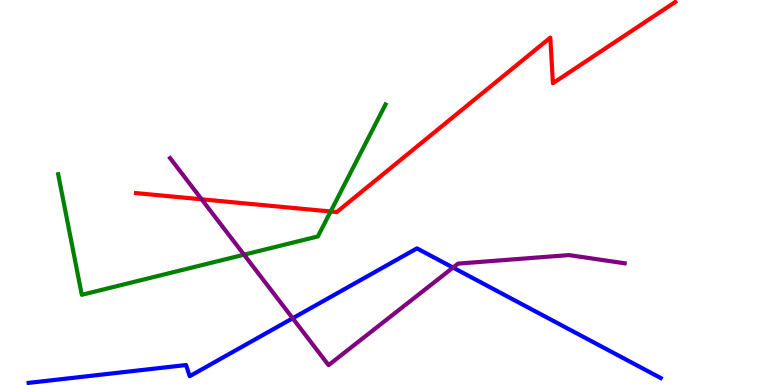[{'lines': ['blue', 'red'], 'intersections': []}, {'lines': ['green', 'red'], 'intersections': [{'x': 4.27, 'y': 4.51}]}, {'lines': ['purple', 'red'], 'intersections': [{'x': 2.6, 'y': 4.82}]}, {'lines': ['blue', 'green'], 'intersections': []}, {'lines': ['blue', 'purple'], 'intersections': [{'x': 3.78, 'y': 1.73}, {'x': 5.85, 'y': 3.05}]}, {'lines': ['green', 'purple'], 'intersections': [{'x': 3.15, 'y': 3.38}]}]